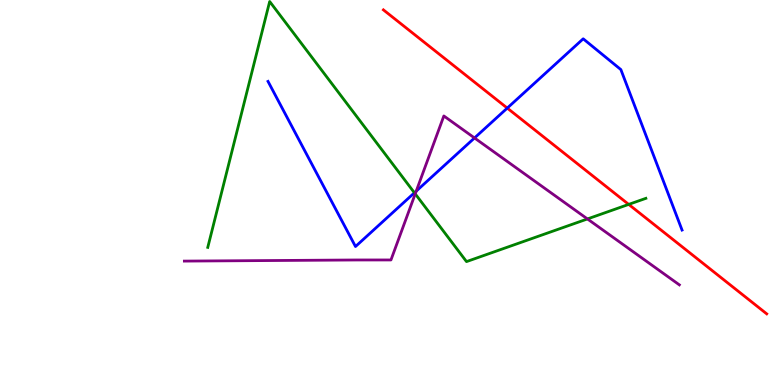[{'lines': ['blue', 'red'], 'intersections': [{'x': 6.55, 'y': 7.19}]}, {'lines': ['green', 'red'], 'intersections': [{'x': 8.11, 'y': 4.69}]}, {'lines': ['purple', 'red'], 'intersections': []}, {'lines': ['blue', 'green'], 'intersections': [{'x': 5.35, 'y': 4.99}]}, {'lines': ['blue', 'purple'], 'intersections': [{'x': 5.37, 'y': 5.04}, {'x': 6.12, 'y': 6.42}]}, {'lines': ['green', 'purple'], 'intersections': [{'x': 5.36, 'y': 4.96}, {'x': 7.58, 'y': 4.31}]}]